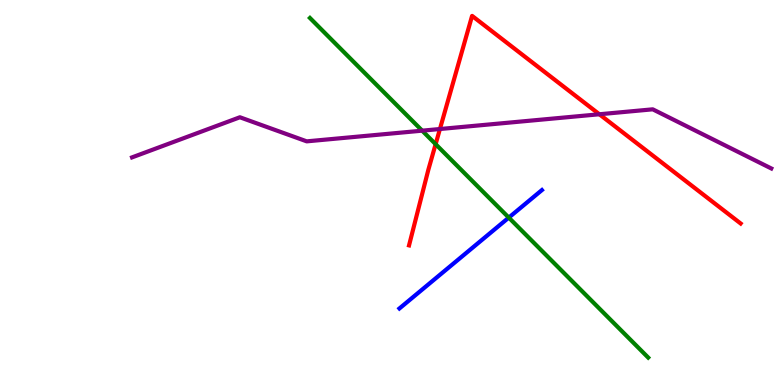[{'lines': ['blue', 'red'], 'intersections': []}, {'lines': ['green', 'red'], 'intersections': [{'x': 5.62, 'y': 6.26}]}, {'lines': ['purple', 'red'], 'intersections': [{'x': 5.68, 'y': 6.65}, {'x': 7.73, 'y': 7.03}]}, {'lines': ['blue', 'green'], 'intersections': [{'x': 6.56, 'y': 4.35}]}, {'lines': ['blue', 'purple'], 'intersections': []}, {'lines': ['green', 'purple'], 'intersections': [{'x': 5.45, 'y': 6.61}]}]